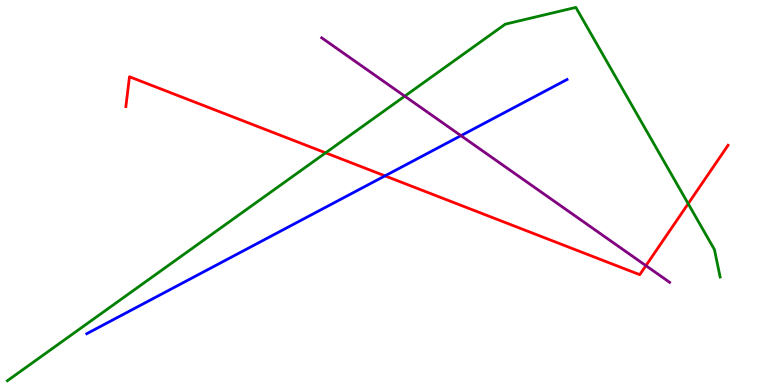[{'lines': ['blue', 'red'], 'intersections': [{'x': 4.97, 'y': 5.43}]}, {'lines': ['green', 'red'], 'intersections': [{'x': 4.2, 'y': 6.03}, {'x': 8.88, 'y': 4.71}]}, {'lines': ['purple', 'red'], 'intersections': [{'x': 8.33, 'y': 3.1}]}, {'lines': ['blue', 'green'], 'intersections': []}, {'lines': ['blue', 'purple'], 'intersections': [{'x': 5.95, 'y': 6.48}]}, {'lines': ['green', 'purple'], 'intersections': [{'x': 5.22, 'y': 7.5}]}]